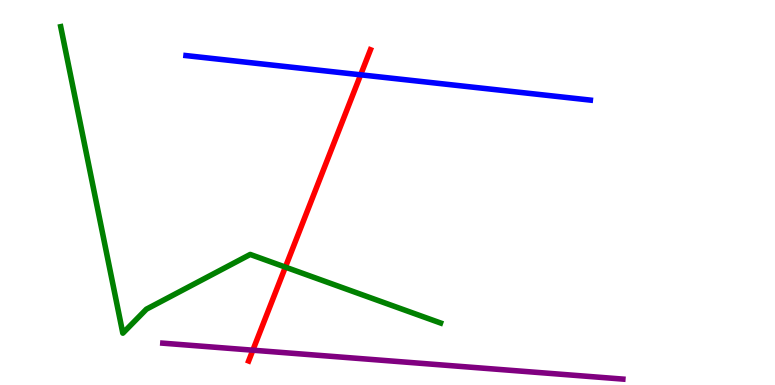[{'lines': ['blue', 'red'], 'intersections': [{'x': 4.65, 'y': 8.06}]}, {'lines': ['green', 'red'], 'intersections': [{'x': 3.68, 'y': 3.06}]}, {'lines': ['purple', 'red'], 'intersections': [{'x': 3.26, 'y': 0.904}]}, {'lines': ['blue', 'green'], 'intersections': []}, {'lines': ['blue', 'purple'], 'intersections': []}, {'lines': ['green', 'purple'], 'intersections': []}]